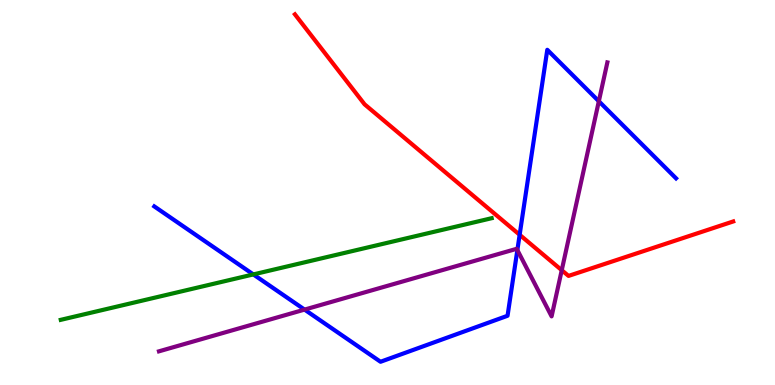[{'lines': ['blue', 'red'], 'intersections': [{'x': 6.71, 'y': 3.9}]}, {'lines': ['green', 'red'], 'intersections': []}, {'lines': ['purple', 'red'], 'intersections': [{'x': 7.25, 'y': 2.98}]}, {'lines': ['blue', 'green'], 'intersections': [{'x': 3.27, 'y': 2.87}]}, {'lines': ['blue', 'purple'], 'intersections': [{'x': 3.93, 'y': 1.96}, {'x': 6.68, 'y': 3.51}, {'x': 7.73, 'y': 7.37}]}, {'lines': ['green', 'purple'], 'intersections': []}]